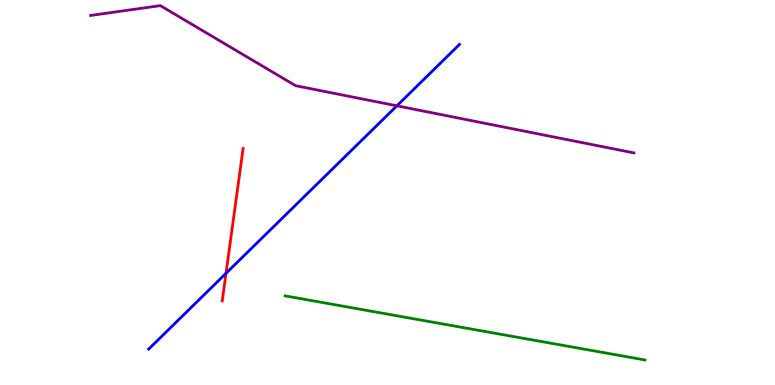[{'lines': ['blue', 'red'], 'intersections': [{'x': 2.92, 'y': 2.9}]}, {'lines': ['green', 'red'], 'intersections': []}, {'lines': ['purple', 'red'], 'intersections': []}, {'lines': ['blue', 'green'], 'intersections': []}, {'lines': ['blue', 'purple'], 'intersections': [{'x': 5.12, 'y': 7.25}]}, {'lines': ['green', 'purple'], 'intersections': []}]